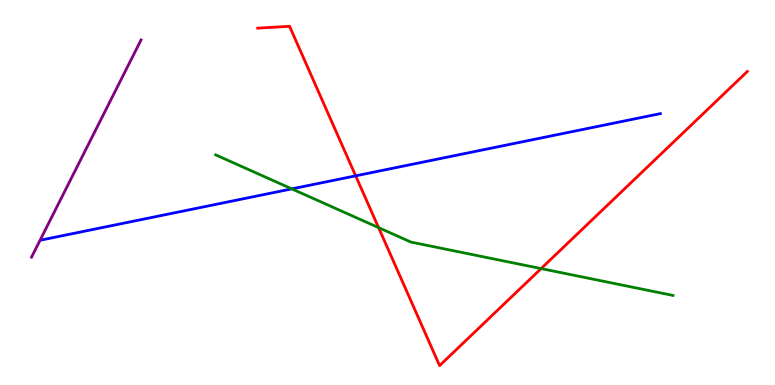[{'lines': ['blue', 'red'], 'intersections': [{'x': 4.59, 'y': 5.43}]}, {'lines': ['green', 'red'], 'intersections': [{'x': 4.88, 'y': 4.09}, {'x': 6.98, 'y': 3.02}]}, {'lines': ['purple', 'red'], 'intersections': []}, {'lines': ['blue', 'green'], 'intersections': [{'x': 3.77, 'y': 5.09}]}, {'lines': ['blue', 'purple'], 'intersections': []}, {'lines': ['green', 'purple'], 'intersections': []}]